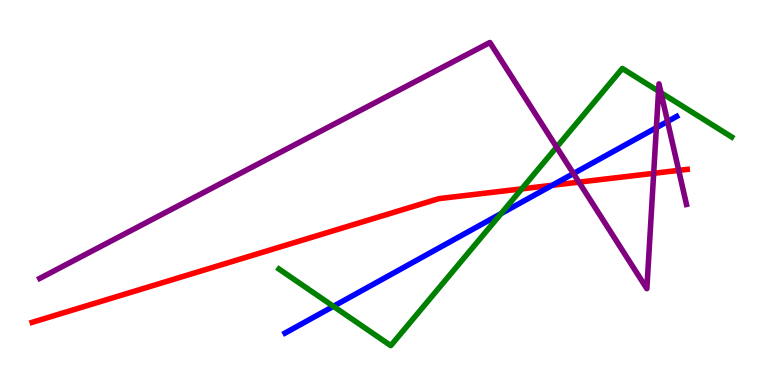[{'lines': ['blue', 'red'], 'intersections': [{'x': 7.13, 'y': 5.19}]}, {'lines': ['green', 'red'], 'intersections': [{'x': 6.73, 'y': 5.09}]}, {'lines': ['purple', 'red'], 'intersections': [{'x': 7.47, 'y': 5.27}, {'x': 8.43, 'y': 5.5}, {'x': 8.76, 'y': 5.57}]}, {'lines': ['blue', 'green'], 'intersections': [{'x': 4.3, 'y': 2.04}, {'x': 6.47, 'y': 4.45}]}, {'lines': ['blue', 'purple'], 'intersections': [{'x': 7.4, 'y': 5.49}, {'x': 8.47, 'y': 6.68}, {'x': 8.61, 'y': 6.84}]}, {'lines': ['green', 'purple'], 'intersections': [{'x': 7.18, 'y': 6.18}, {'x': 8.5, 'y': 7.63}, {'x': 8.53, 'y': 7.59}]}]